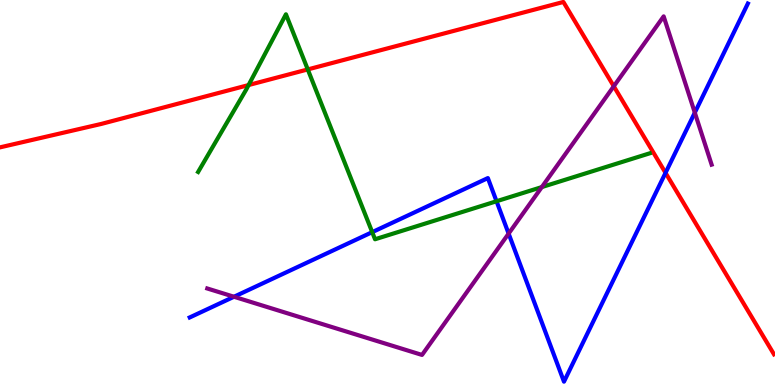[{'lines': ['blue', 'red'], 'intersections': [{'x': 8.59, 'y': 5.51}]}, {'lines': ['green', 'red'], 'intersections': [{'x': 3.21, 'y': 7.79}, {'x': 3.97, 'y': 8.2}]}, {'lines': ['purple', 'red'], 'intersections': [{'x': 7.92, 'y': 7.76}]}, {'lines': ['blue', 'green'], 'intersections': [{'x': 4.8, 'y': 3.97}, {'x': 6.41, 'y': 4.77}]}, {'lines': ['blue', 'purple'], 'intersections': [{'x': 3.02, 'y': 2.29}, {'x': 6.56, 'y': 3.93}, {'x': 8.97, 'y': 7.07}]}, {'lines': ['green', 'purple'], 'intersections': [{'x': 6.99, 'y': 5.14}]}]